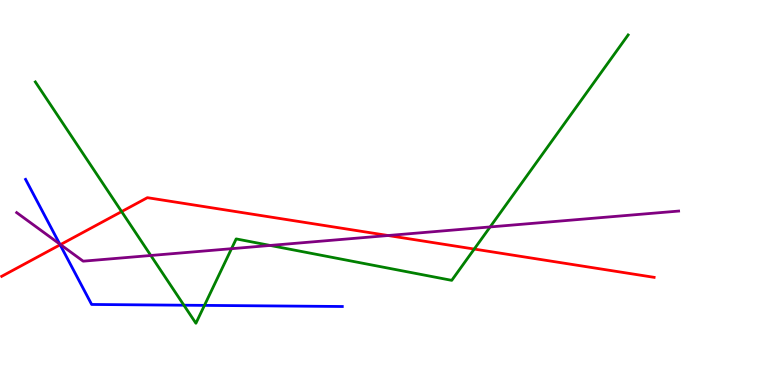[{'lines': ['blue', 'red'], 'intersections': [{'x': 0.776, 'y': 3.64}]}, {'lines': ['green', 'red'], 'intersections': [{'x': 1.57, 'y': 4.5}, {'x': 6.12, 'y': 3.53}]}, {'lines': ['purple', 'red'], 'intersections': [{'x': 0.78, 'y': 3.65}, {'x': 5.01, 'y': 3.88}]}, {'lines': ['blue', 'green'], 'intersections': [{'x': 2.37, 'y': 2.07}, {'x': 2.64, 'y': 2.07}]}, {'lines': ['blue', 'purple'], 'intersections': [{'x': 0.771, 'y': 3.66}]}, {'lines': ['green', 'purple'], 'intersections': [{'x': 1.95, 'y': 3.36}, {'x': 2.99, 'y': 3.54}, {'x': 3.49, 'y': 3.62}, {'x': 6.32, 'y': 4.11}]}]